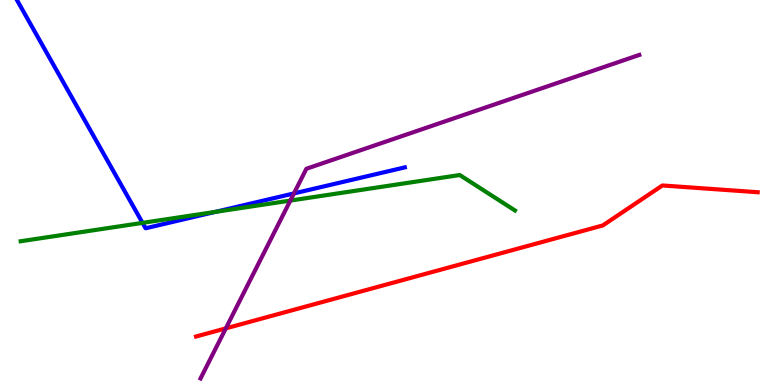[{'lines': ['blue', 'red'], 'intersections': []}, {'lines': ['green', 'red'], 'intersections': []}, {'lines': ['purple', 'red'], 'intersections': [{'x': 2.91, 'y': 1.47}]}, {'lines': ['blue', 'green'], 'intersections': [{'x': 1.84, 'y': 4.21}, {'x': 2.78, 'y': 4.5}]}, {'lines': ['blue', 'purple'], 'intersections': [{'x': 3.79, 'y': 4.98}]}, {'lines': ['green', 'purple'], 'intersections': [{'x': 3.75, 'y': 4.79}]}]